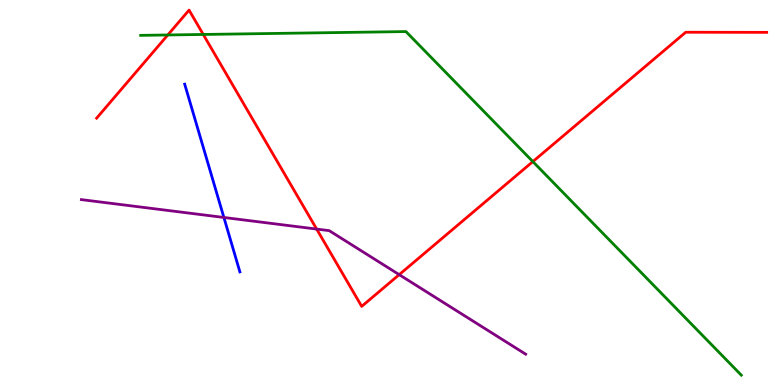[{'lines': ['blue', 'red'], 'intersections': []}, {'lines': ['green', 'red'], 'intersections': [{'x': 2.17, 'y': 9.09}, {'x': 2.62, 'y': 9.1}, {'x': 6.88, 'y': 5.8}]}, {'lines': ['purple', 'red'], 'intersections': [{'x': 4.09, 'y': 4.05}, {'x': 5.15, 'y': 2.87}]}, {'lines': ['blue', 'green'], 'intersections': []}, {'lines': ['blue', 'purple'], 'intersections': [{'x': 2.89, 'y': 4.35}]}, {'lines': ['green', 'purple'], 'intersections': []}]